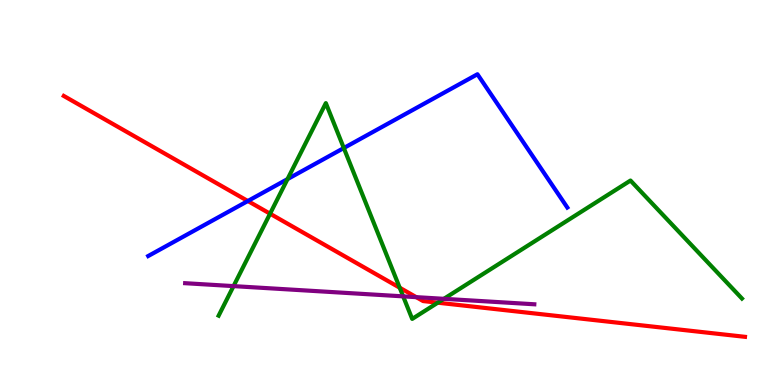[{'lines': ['blue', 'red'], 'intersections': [{'x': 3.2, 'y': 4.78}]}, {'lines': ['green', 'red'], 'intersections': [{'x': 3.48, 'y': 4.45}, {'x': 5.16, 'y': 2.53}, {'x': 5.65, 'y': 2.14}]}, {'lines': ['purple', 'red'], 'intersections': [{'x': 5.37, 'y': 2.28}]}, {'lines': ['blue', 'green'], 'intersections': [{'x': 3.71, 'y': 5.35}, {'x': 4.44, 'y': 6.16}]}, {'lines': ['blue', 'purple'], 'intersections': []}, {'lines': ['green', 'purple'], 'intersections': [{'x': 3.01, 'y': 2.57}, {'x': 5.2, 'y': 2.3}, {'x': 5.73, 'y': 2.24}]}]